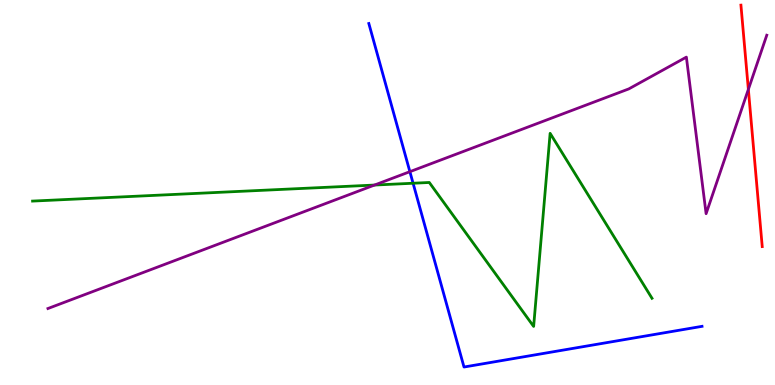[{'lines': ['blue', 'red'], 'intersections': []}, {'lines': ['green', 'red'], 'intersections': []}, {'lines': ['purple', 'red'], 'intersections': [{'x': 9.66, 'y': 7.68}]}, {'lines': ['blue', 'green'], 'intersections': [{'x': 5.33, 'y': 5.24}]}, {'lines': ['blue', 'purple'], 'intersections': [{'x': 5.29, 'y': 5.54}]}, {'lines': ['green', 'purple'], 'intersections': [{'x': 4.83, 'y': 5.19}]}]